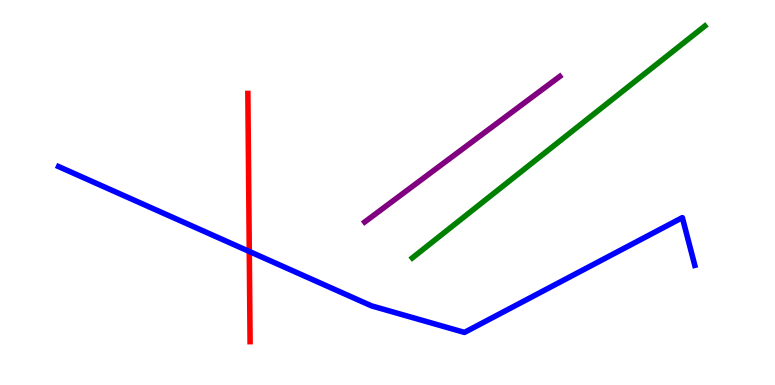[{'lines': ['blue', 'red'], 'intersections': [{'x': 3.22, 'y': 3.47}]}, {'lines': ['green', 'red'], 'intersections': []}, {'lines': ['purple', 'red'], 'intersections': []}, {'lines': ['blue', 'green'], 'intersections': []}, {'lines': ['blue', 'purple'], 'intersections': []}, {'lines': ['green', 'purple'], 'intersections': []}]